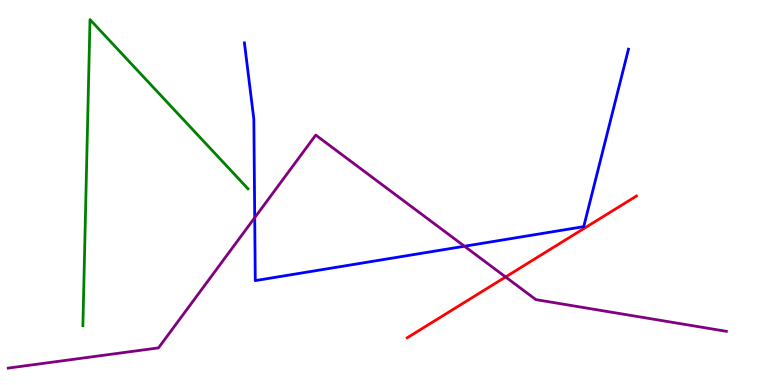[{'lines': ['blue', 'red'], 'intersections': []}, {'lines': ['green', 'red'], 'intersections': []}, {'lines': ['purple', 'red'], 'intersections': [{'x': 6.52, 'y': 2.81}]}, {'lines': ['blue', 'green'], 'intersections': []}, {'lines': ['blue', 'purple'], 'intersections': [{'x': 3.29, 'y': 4.35}, {'x': 5.99, 'y': 3.6}]}, {'lines': ['green', 'purple'], 'intersections': []}]